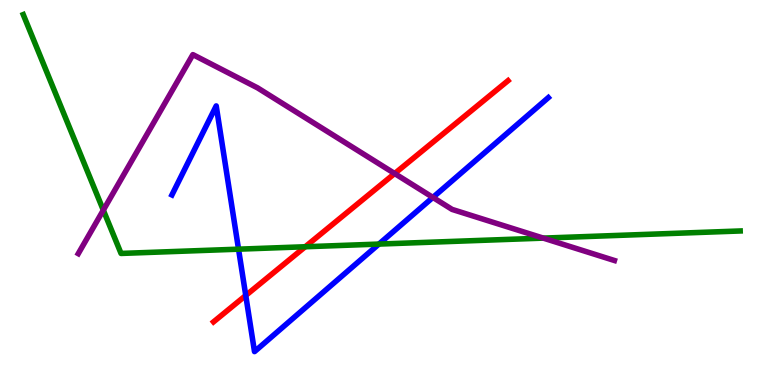[{'lines': ['blue', 'red'], 'intersections': [{'x': 3.17, 'y': 2.33}]}, {'lines': ['green', 'red'], 'intersections': [{'x': 3.94, 'y': 3.59}]}, {'lines': ['purple', 'red'], 'intersections': [{'x': 5.09, 'y': 5.49}]}, {'lines': ['blue', 'green'], 'intersections': [{'x': 3.08, 'y': 3.53}, {'x': 4.89, 'y': 3.66}]}, {'lines': ['blue', 'purple'], 'intersections': [{'x': 5.59, 'y': 4.87}]}, {'lines': ['green', 'purple'], 'intersections': [{'x': 1.33, 'y': 4.54}, {'x': 7.01, 'y': 3.82}]}]